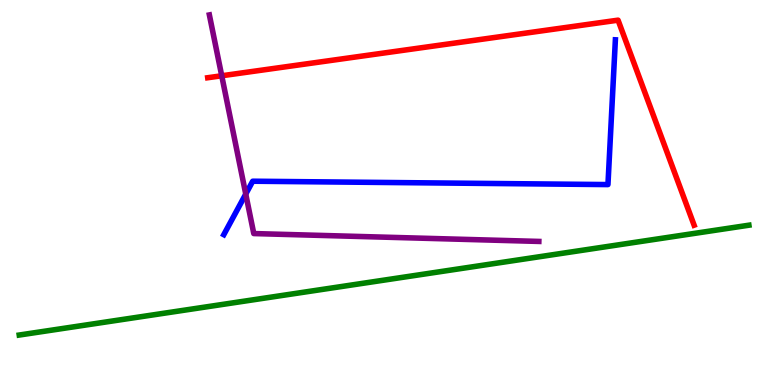[{'lines': ['blue', 'red'], 'intersections': []}, {'lines': ['green', 'red'], 'intersections': []}, {'lines': ['purple', 'red'], 'intersections': [{'x': 2.86, 'y': 8.03}]}, {'lines': ['blue', 'green'], 'intersections': []}, {'lines': ['blue', 'purple'], 'intersections': [{'x': 3.17, 'y': 4.96}]}, {'lines': ['green', 'purple'], 'intersections': []}]